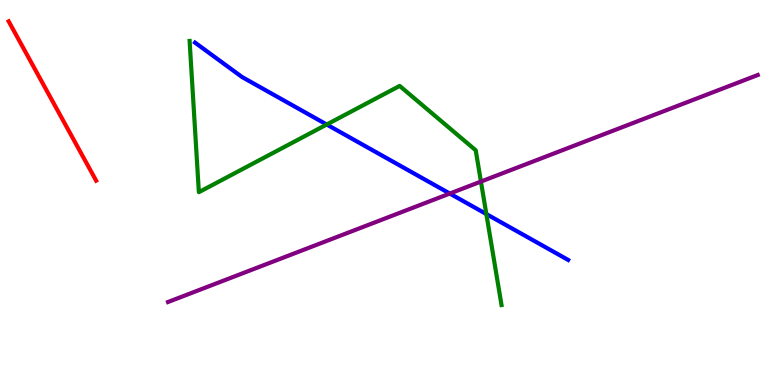[{'lines': ['blue', 'red'], 'intersections': []}, {'lines': ['green', 'red'], 'intersections': []}, {'lines': ['purple', 'red'], 'intersections': []}, {'lines': ['blue', 'green'], 'intersections': [{'x': 4.22, 'y': 6.77}, {'x': 6.28, 'y': 4.44}]}, {'lines': ['blue', 'purple'], 'intersections': [{'x': 5.8, 'y': 4.97}]}, {'lines': ['green', 'purple'], 'intersections': [{'x': 6.21, 'y': 5.28}]}]